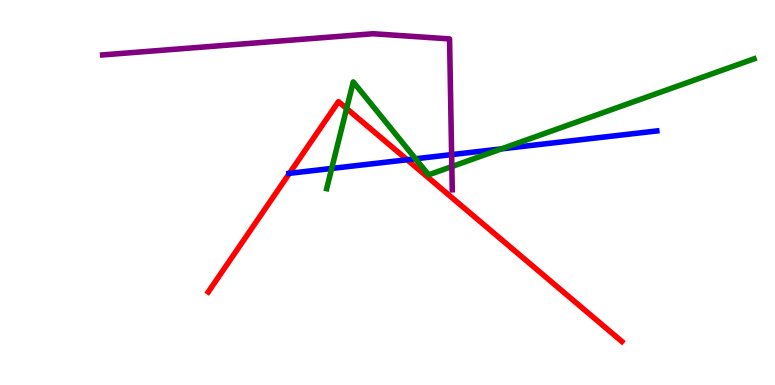[{'lines': ['blue', 'red'], 'intersections': [{'x': 3.73, 'y': 5.5}, {'x': 5.25, 'y': 5.85}]}, {'lines': ['green', 'red'], 'intersections': [{'x': 4.47, 'y': 7.18}]}, {'lines': ['purple', 'red'], 'intersections': []}, {'lines': ['blue', 'green'], 'intersections': [{'x': 4.28, 'y': 5.62}, {'x': 5.36, 'y': 5.88}, {'x': 6.47, 'y': 6.13}]}, {'lines': ['blue', 'purple'], 'intersections': [{'x': 5.83, 'y': 5.98}]}, {'lines': ['green', 'purple'], 'intersections': [{'x': 5.83, 'y': 5.67}]}]